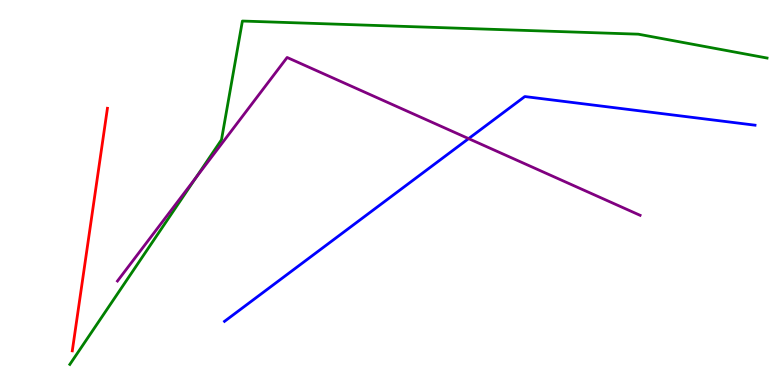[{'lines': ['blue', 'red'], 'intersections': []}, {'lines': ['green', 'red'], 'intersections': []}, {'lines': ['purple', 'red'], 'intersections': []}, {'lines': ['blue', 'green'], 'intersections': []}, {'lines': ['blue', 'purple'], 'intersections': [{'x': 6.05, 'y': 6.4}]}, {'lines': ['green', 'purple'], 'intersections': [{'x': 2.53, 'y': 5.39}]}]